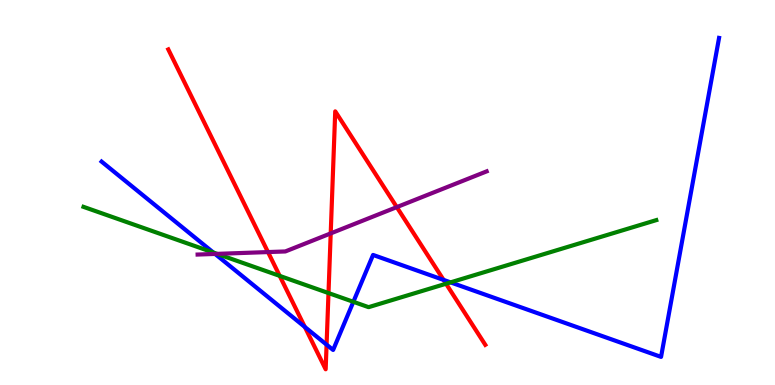[{'lines': ['blue', 'red'], 'intersections': [{'x': 3.93, 'y': 1.51}, {'x': 4.21, 'y': 1.05}, {'x': 5.72, 'y': 2.73}]}, {'lines': ['green', 'red'], 'intersections': [{'x': 3.61, 'y': 2.83}, {'x': 4.24, 'y': 2.39}, {'x': 5.76, 'y': 2.63}]}, {'lines': ['purple', 'red'], 'intersections': [{'x': 3.46, 'y': 3.45}, {'x': 4.27, 'y': 3.94}, {'x': 5.12, 'y': 4.62}]}, {'lines': ['blue', 'green'], 'intersections': [{'x': 2.75, 'y': 3.44}, {'x': 4.56, 'y': 2.16}, {'x': 5.81, 'y': 2.67}]}, {'lines': ['blue', 'purple'], 'intersections': [{'x': 2.78, 'y': 3.4}]}, {'lines': ['green', 'purple'], 'intersections': [{'x': 2.8, 'y': 3.41}]}]